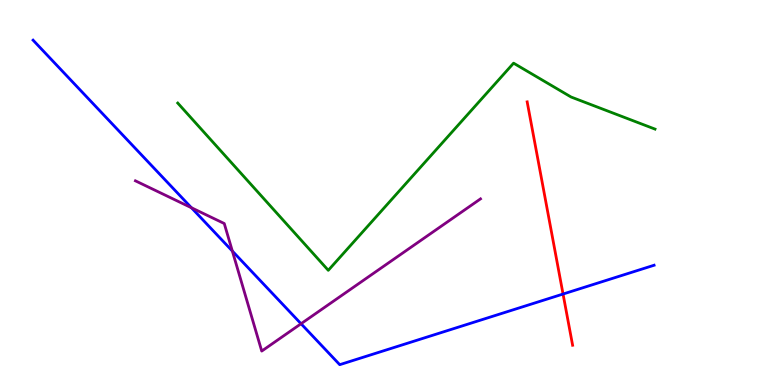[{'lines': ['blue', 'red'], 'intersections': [{'x': 7.27, 'y': 2.36}]}, {'lines': ['green', 'red'], 'intersections': []}, {'lines': ['purple', 'red'], 'intersections': []}, {'lines': ['blue', 'green'], 'intersections': []}, {'lines': ['blue', 'purple'], 'intersections': [{'x': 2.47, 'y': 4.6}, {'x': 3.0, 'y': 3.48}, {'x': 3.88, 'y': 1.59}]}, {'lines': ['green', 'purple'], 'intersections': []}]